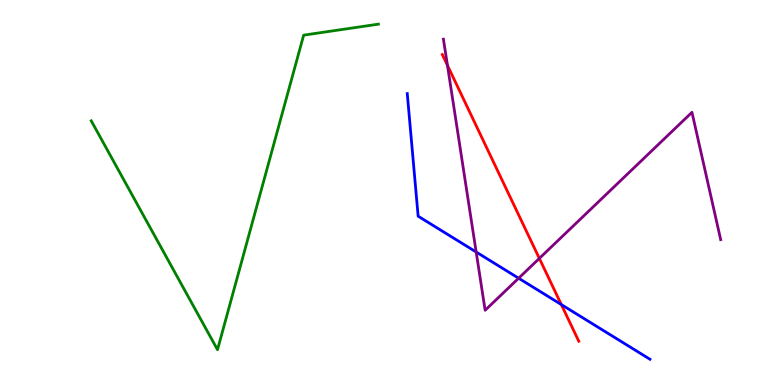[{'lines': ['blue', 'red'], 'intersections': [{'x': 7.24, 'y': 2.09}]}, {'lines': ['green', 'red'], 'intersections': []}, {'lines': ['purple', 'red'], 'intersections': [{'x': 5.77, 'y': 8.3}, {'x': 6.96, 'y': 3.29}]}, {'lines': ['blue', 'green'], 'intersections': []}, {'lines': ['blue', 'purple'], 'intersections': [{'x': 6.14, 'y': 3.45}, {'x': 6.69, 'y': 2.77}]}, {'lines': ['green', 'purple'], 'intersections': []}]